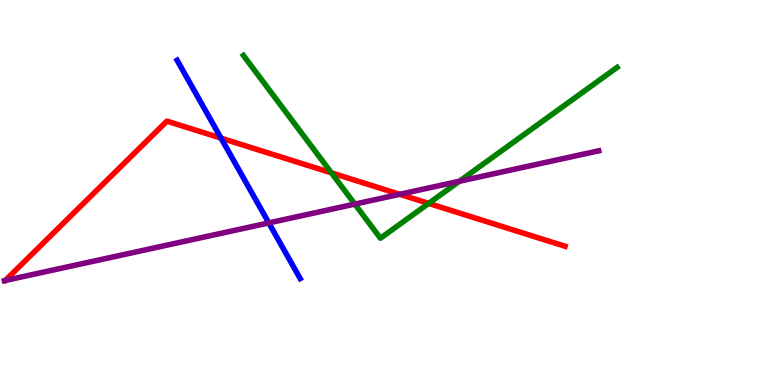[{'lines': ['blue', 'red'], 'intersections': [{'x': 2.85, 'y': 6.41}]}, {'lines': ['green', 'red'], 'intersections': [{'x': 4.28, 'y': 5.51}, {'x': 5.53, 'y': 4.72}]}, {'lines': ['purple', 'red'], 'intersections': [{'x': 5.16, 'y': 4.95}]}, {'lines': ['blue', 'green'], 'intersections': []}, {'lines': ['blue', 'purple'], 'intersections': [{'x': 3.47, 'y': 4.21}]}, {'lines': ['green', 'purple'], 'intersections': [{'x': 4.58, 'y': 4.7}, {'x': 5.93, 'y': 5.29}]}]